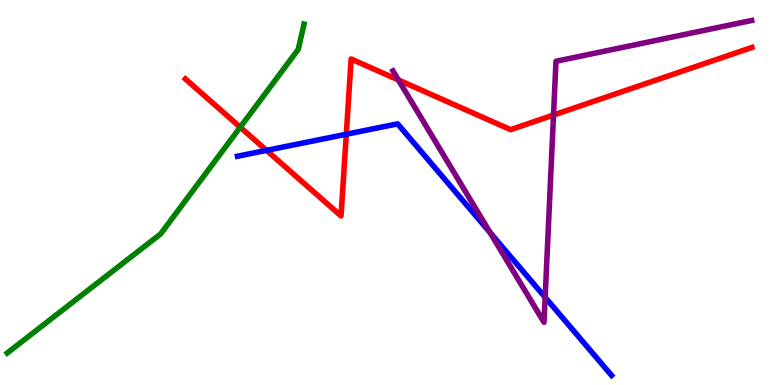[{'lines': ['blue', 'red'], 'intersections': [{'x': 3.44, 'y': 6.09}, {'x': 4.47, 'y': 6.51}]}, {'lines': ['green', 'red'], 'intersections': [{'x': 3.1, 'y': 6.7}]}, {'lines': ['purple', 'red'], 'intersections': [{'x': 5.14, 'y': 7.92}, {'x': 7.14, 'y': 7.01}]}, {'lines': ['blue', 'green'], 'intersections': []}, {'lines': ['blue', 'purple'], 'intersections': [{'x': 6.32, 'y': 3.96}, {'x': 7.03, 'y': 2.28}]}, {'lines': ['green', 'purple'], 'intersections': []}]